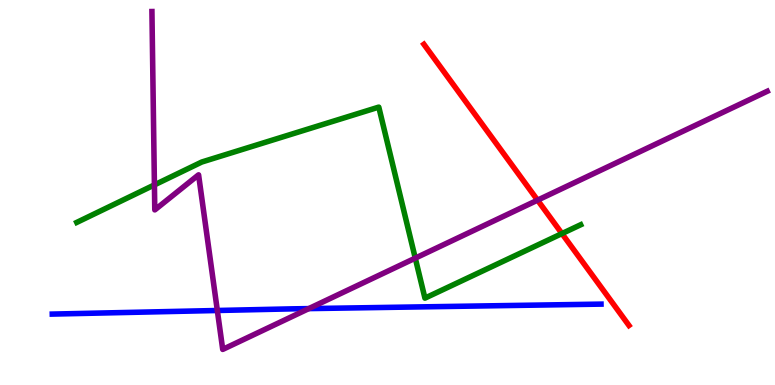[{'lines': ['blue', 'red'], 'intersections': []}, {'lines': ['green', 'red'], 'intersections': [{'x': 7.25, 'y': 3.93}]}, {'lines': ['purple', 'red'], 'intersections': [{'x': 6.94, 'y': 4.8}]}, {'lines': ['blue', 'green'], 'intersections': []}, {'lines': ['blue', 'purple'], 'intersections': [{'x': 2.8, 'y': 1.94}, {'x': 3.98, 'y': 1.98}]}, {'lines': ['green', 'purple'], 'intersections': [{'x': 1.99, 'y': 5.2}, {'x': 5.36, 'y': 3.3}]}]